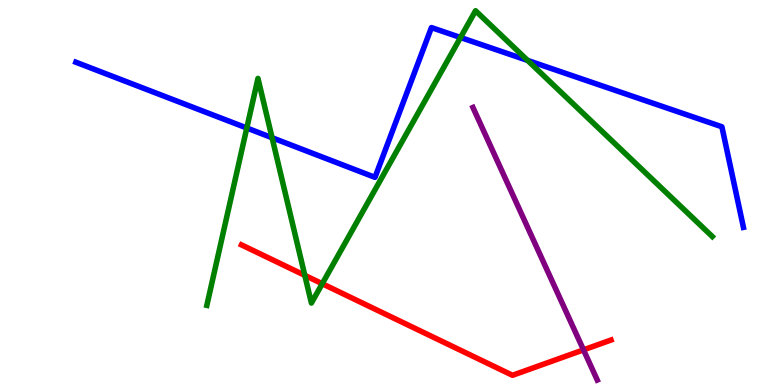[{'lines': ['blue', 'red'], 'intersections': []}, {'lines': ['green', 'red'], 'intersections': [{'x': 3.93, 'y': 2.85}, {'x': 4.16, 'y': 2.63}]}, {'lines': ['purple', 'red'], 'intersections': [{'x': 7.53, 'y': 0.912}]}, {'lines': ['blue', 'green'], 'intersections': [{'x': 3.18, 'y': 6.68}, {'x': 3.51, 'y': 6.42}, {'x': 5.94, 'y': 9.03}, {'x': 6.81, 'y': 8.43}]}, {'lines': ['blue', 'purple'], 'intersections': []}, {'lines': ['green', 'purple'], 'intersections': []}]